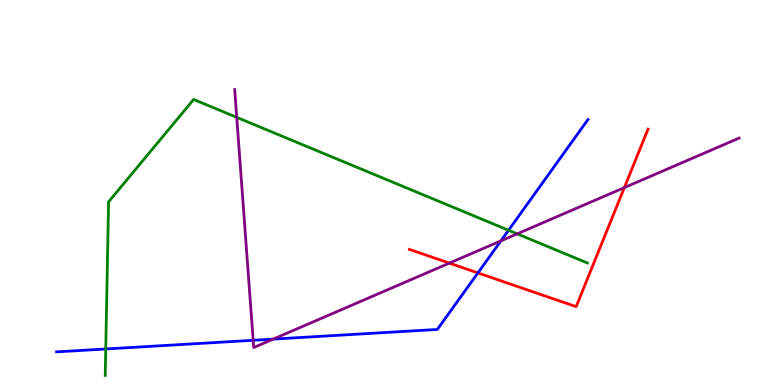[{'lines': ['blue', 'red'], 'intersections': [{'x': 6.17, 'y': 2.91}]}, {'lines': ['green', 'red'], 'intersections': []}, {'lines': ['purple', 'red'], 'intersections': [{'x': 5.8, 'y': 3.17}, {'x': 8.06, 'y': 5.13}]}, {'lines': ['blue', 'green'], 'intersections': [{'x': 1.36, 'y': 0.936}, {'x': 6.56, 'y': 4.02}]}, {'lines': ['blue', 'purple'], 'intersections': [{'x': 3.27, 'y': 1.16}, {'x': 3.53, 'y': 1.19}, {'x': 6.46, 'y': 3.74}]}, {'lines': ['green', 'purple'], 'intersections': [{'x': 3.05, 'y': 6.95}, {'x': 6.67, 'y': 3.93}]}]